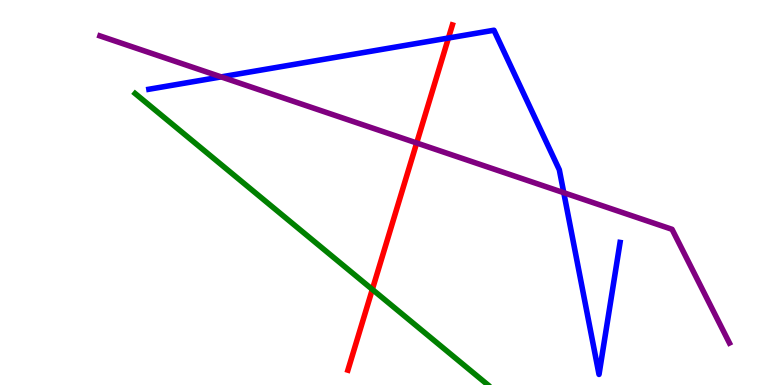[{'lines': ['blue', 'red'], 'intersections': [{'x': 5.79, 'y': 9.01}]}, {'lines': ['green', 'red'], 'intersections': [{'x': 4.8, 'y': 2.48}]}, {'lines': ['purple', 'red'], 'intersections': [{'x': 5.38, 'y': 6.29}]}, {'lines': ['blue', 'green'], 'intersections': []}, {'lines': ['blue', 'purple'], 'intersections': [{'x': 2.85, 'y': 8.0}, {'x': 7.27, 'y': 4.99}]}, {'lines': ['green', 'purple'], 'intersections': []}]